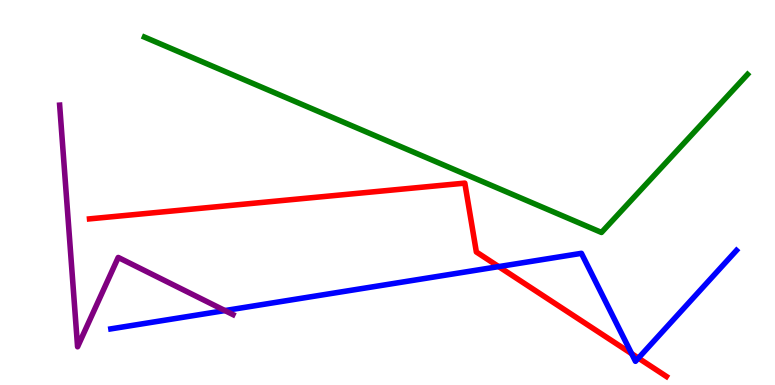[{'lines': ['blue', 'red'], 'intersections': [{'x': 6.43, 'y': 3.08}, {'x': 8.15, 'y': 0.813}, {'x': 8.24, 'y': 0.699}]}, {'lines': ['green', 'red'], 'intersections': []}, {'lines': ['purple', 'red'], 'intersections': []}, {'lines': ['blue', 'green'], 'intersections': []}, {'lines': ['blue', 'purple'], 'intersections': [{'x': 2.9, 'y': 1.93}]}, {'lines': ['green', 'purple'], 'intersections': []}]